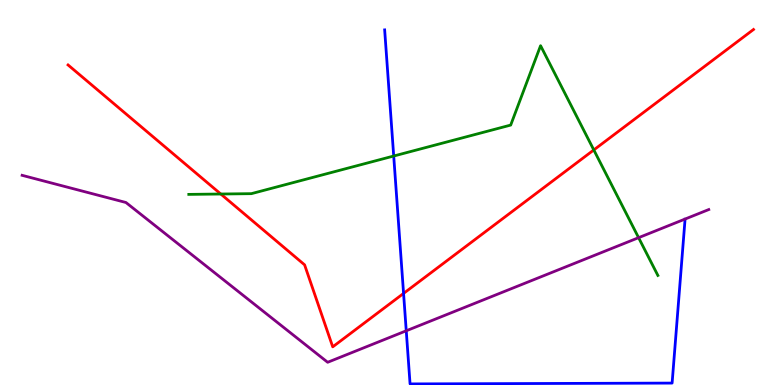[{'lines': ['blue', 'red'], 'intersections': [{'x': 5.21, 'y': 2.38}]}, {'lines': ['green', 'red'], 'intersections': [{'x': 2.85, 'y': 4.96}, {'x': 7.66, 'y': 6.11}]}, {'lines': ['purple', 'red'], 'intersections': []}, {'lines': ['blue', 'green'], 'intersections': [{'x': 5.08, 'y': 5.95}]}, {'lines': ['blue', 'purple'], 'intersections': [{'x': 5.24, 'y': 1.41}]}, {'lines': ['green', 'purple'], 'intersections': [{'x': 8.24, 'y': 3.83}]}]